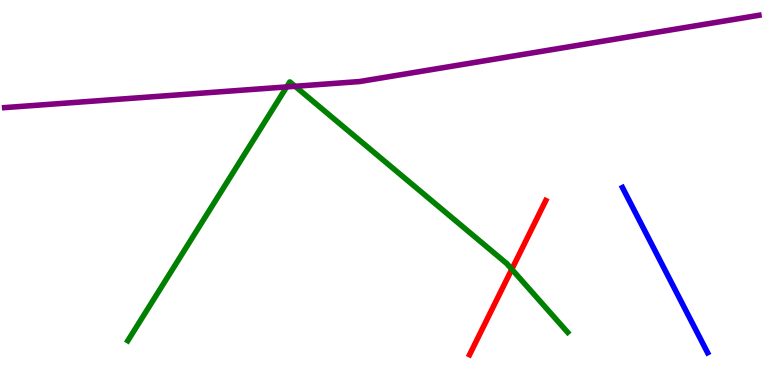[{'lines': ['blue', 'red'], 'intersections': []}, {'lines': ['green', 'red'], 'intersections': [{'x': 6.6, 'y': 3.01}]}, {'lines': ['purple', 'red'], 'intersections': []}, {'lines': ['blue', 'green'], 'intersections': []}, {'lines': ['blue', 'purple'], 'intersections': []}, {'lines': ['green', 'purple'], 'intersections': [{'x': 3.7, 'y': 7.74}, {'x': 3.81, 'y': 7.76}]}]